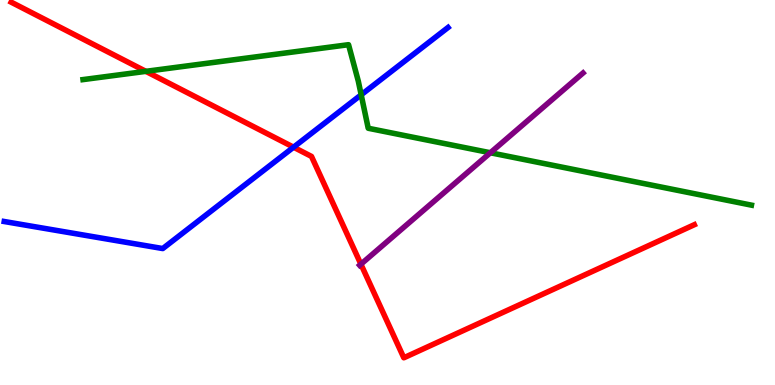[{'lines': ['blue', 'red'], 'intersections': [{'x': 3.79, 'y': 6.18}]}, {'lines': ['green', 'red'], 'intersections': [{'x': 1.88, 'y': 8.15}]}, {'lines': ['purple', 'red'], 'intersections': [{'x': 4.66, 'y': 3.14}]}, {'lines': ['blue', 'green'], 'intersections': [{'x': 4.66, 'y': 7.54}]}, {'lines': ['blue', 'purple'], 'intersections': []}, {'lines': ['green', 'purple'], 'intersections': [{'x': 6.33, 'y': 6.03}]}]